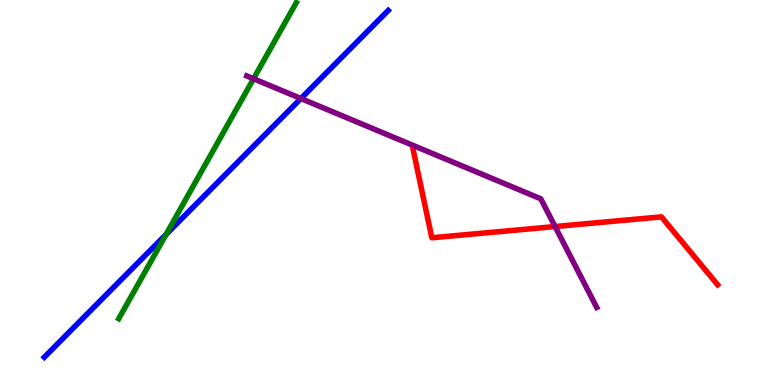[{'lines': ['blue', 'red'], 'intersections': []}, {'lines': ['green', 'red'], 'intersections': []}, {'lines': ['purple', 'red'], 'intersections': [{'x': 7.16, 'y': 4.12}]}, {'lines': ['blue', 'green'], 'intersections': [{'x': 2.14, 'y': 3.91}]}, {'lines': ['blue', 'purple'], 'intersections': [{'x': 3.88, 'y': 7.44}]}, {'lines': ['green', 'purple'], 'intersections': [{'x': 3.27, 'y': 7.95}]}]